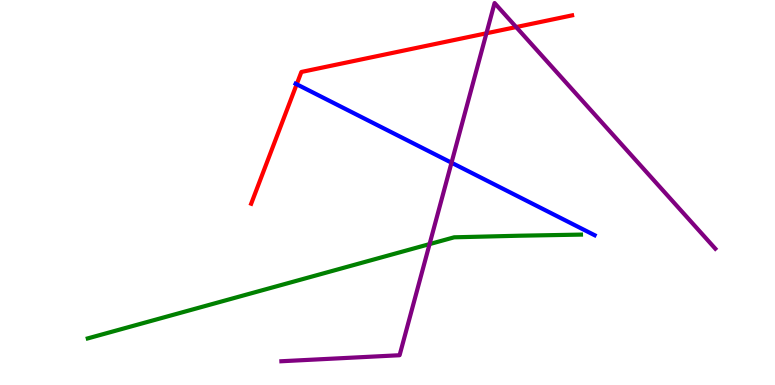[{'lines': ['blue', 'red'], 'intersections': [{'x': 3.83, 'y': 7.81}]}, {'lines': ['green', 'red'], 'intersections': []}, {'lines': ['purple', 'red'], 'intersections': [{'x': 6.28, 'y': 9.14}, {'x': 6.66, 'y': 9.3}]}, {'lines': ['blue', 'green'], 'intersections': []}, {'lines': ['blue', 'purple'], 'intersections': [{'x': 5.83, 'y': 5.77}]}, {'lines': ['green', 'purple'], 'intersections': [{'x': 5.54, 'y': 3.66}]}]